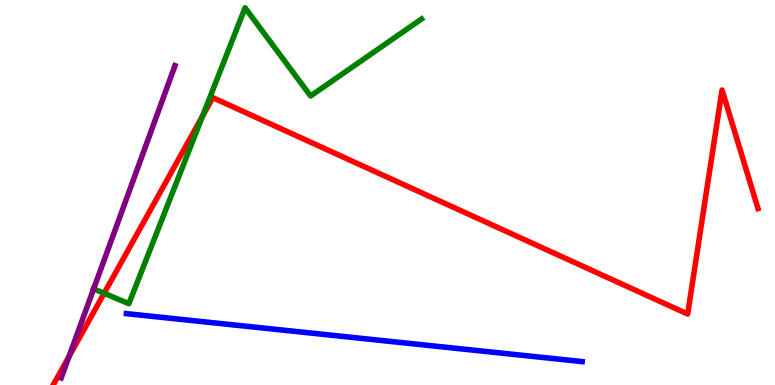[{'lines': ['blue', 'red'], 'intersections': []}, {'lines': ['green', 'red'], 'intersections': [{'x': 1.34, 'y': 2.38}, {'x': 2.61, 'y': 6.99}]}, {'lines': ['purple', 'red'], 'intersections': [{'x': 0.891, 'y': 0.741}]}, {'lines': ['blue', 'green'], 'intersections': []}, {'lines': ['blue', 'purple'], 'intersections': []}, {'lines': ['green', 'purple'], 'intersections': [{'x': 1.21, 'y': 2.5}]}]